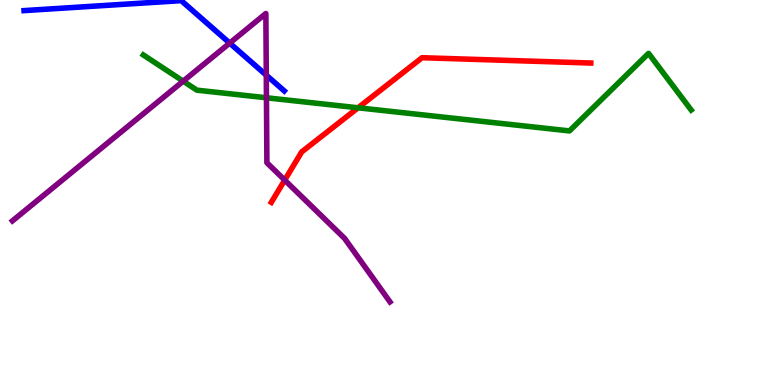[{'lines': ['blue', 'red'], 'intersections': []}, {'lines': ['green', 'red'], 'intersections': [{'x': 4.62, 'y': 7.2}]}, {'lines': ['purple', 'red'], 'intersections': [{'x': 3.67, 'y': 5.32}]}, {'lines': ['blue', 'green'], 'intersections': []}, {'lines': ['blue', 'purple'], 'intersections': [{'x': 2.96, 'y': 8.88}, {'x': 3.44, 'y': 8.05}]}, {'lines': ['green', 'purple'], 'intersections': [{'x': 2.36, 'y': 7.89}, {'x': 3.44, 'y': 7.46}]}]